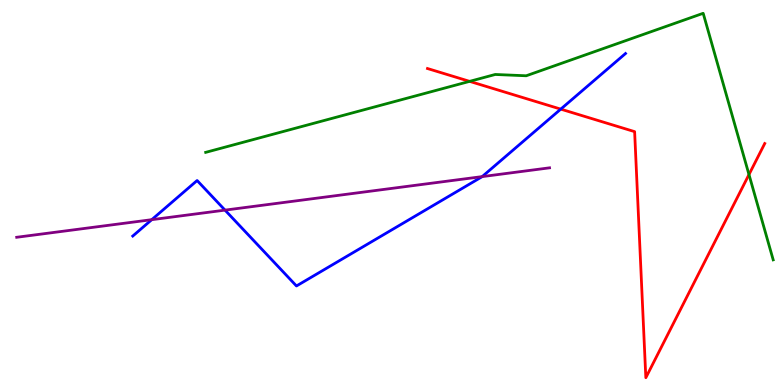[{'lines': ['blue', 'red'], 'intersections': [{'x': 7.24, 'y': 7.17}]}, {'lines': ['green', 'red'], 'intersections': [{'x': 6.06, 'y': 7.89}, {'x': 9.66, 'y': 5.47}]}, {'lines': ['purple', 'red'], 'intersections': []}, {'lines': ['blue', 'green'], 'intersections': []}, {'lines': ['blue', 'purple'], 'intersections': [{'x': 1.96, 'y': 4.29}, {'x': 2.9, 'y': 4.54}, {'x': 6.22, 'y': 5.41}]}, {'lines': ['green', 'purple'], 'intersections': []}]